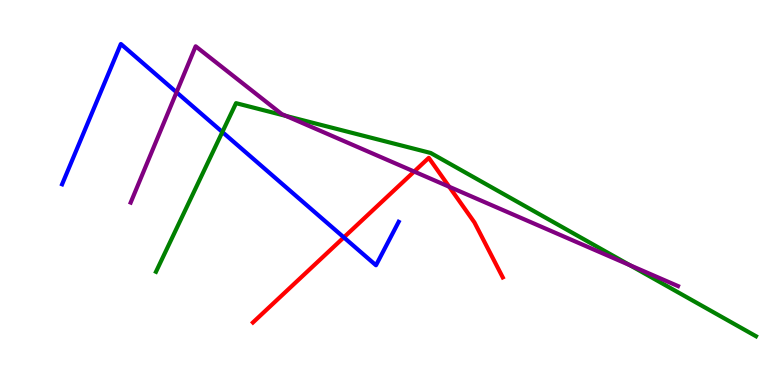[{'lines': ['blue', 'red'], 'intersections': [{'x': 4.44, 'y': 3.83}]}, {'lines': ['green', 'red'], 'intersections': []}, {'lines': ['purple', 'red'], 'intersections': [{'x': 5.34, 'y': 5.54}, {'x': 5.8, 'y': 5.15}]}, {'lines': ['blue', 'green'], 'intersections': [{'x': 2.87, 'y': 6.57}]}, {'lines': ['blue', 'purple'], 'intersections': [{'x': 2.28, 'y': 7.6}]}, {'lines': ['green', 'purple'], 'intersections': [{'x': 3.69, 'y': 6.99}, {'x': 8.13, 'y': 3.11}]}]